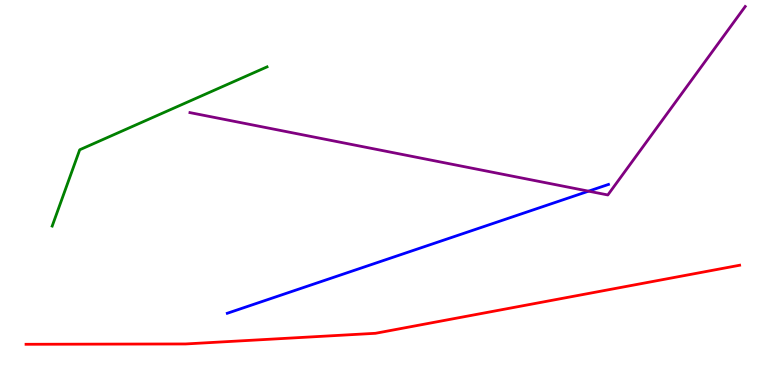[{'lines': ['blue', 'red'], 'intersections': []}, {'lines': ['green', 'red'], 'intersections': []}, {'lines': ['purple', 'red'], 'intersections': []}, {'lines': ['blue', 'green'], 'intersections': []}, {'lines': ['blue', 'purple'], 'intersections': [{'x': 7.59, 'y': 5.03}]}, {'lines': ['green', 'purple'], 'intersections': []}]